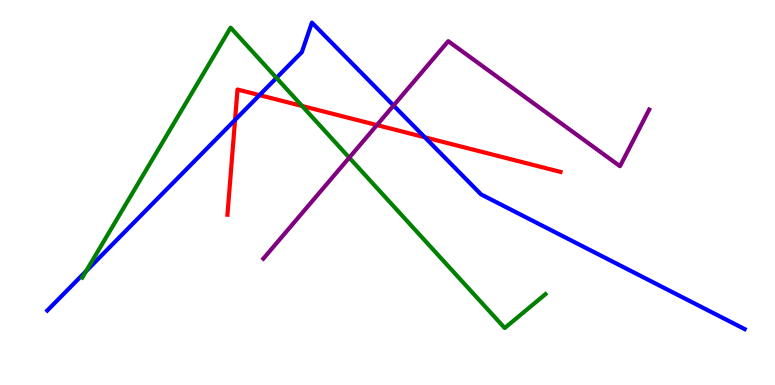[{'lines': ['blue', 'red'], 'intersections': [{'x': 3.03, 'y': 6.88}, {'x': 3.35, 'y': 7.53}, {'x': 5.48, 'y': 6.43}]}, {'lines': ['green', 'red'], 'intersections': [{'x': 3.9, 'y': 7.25}]}, {'lines': ['purple', 'red'], 'intersections': [{'x': 4.86, 'y': 6.75}]}, {'lines': ['blue', 'green'], 'intersections': [{'x': 1.11, 'y': 2.96}, {'x': 3.57, 'y': 7.98}]}, {'lines': ['blue', 'purple'], 'intersections': [{'x': 5.08, 'y': 7.26}]}, {'lines': ['green', 'purple'], 'intersections': [{'x': 4.51, 'y': 5.91}]}]